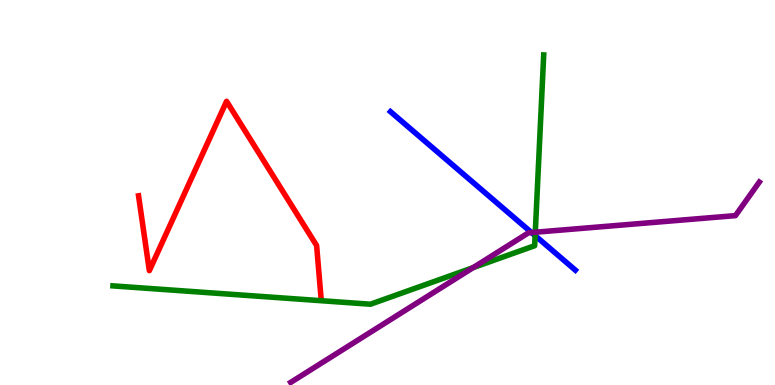[{'lines': ['blue', 'red'], 'intersections': []}, {'lines': ['green', 'red'], 'intersections': []}, {'lines': ['purple', 'red'], 'intersections': []}, {'lines': ['blue', 'green'], 'intersections': [{'x': 6.9, 'y': 3.88}]}, {'lines': ['blue', 'purple'], 'intersections': [{'x': 6.86, 'y': 3.96}]}, {'lines': ['green', 'purple'], 'intersections': [{'x': 6.11, 'y': 3.05}, {'x': 6.91, 'y': 3.97}]}]